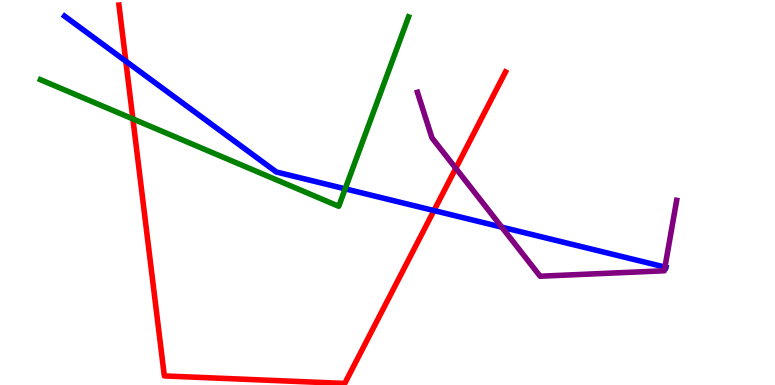[{'lines': ['blue', 'red'], 'intersections': [{'x': 1.62, 'y': 8.41}, {'x': 5.6, 'y': 4.53}]}, {'lines': ['green', 'red'], 'intersections': [{'x': 1.71, 'y': 6.91}]}, {'lines': ['purple', 'red'], 'intersections': [{'x': 5.88, 'y': 5.63}]}, {'lines': ['blue', 'green'], 'intersections': [{'x': 4.45, 'y': 5.1}]}, {'lines': ['blue', 'purple'], 'intersections': [{'x': 6.47, 'y': 4.1}, {'x': 8.58, 'y': 3.06}]}, {'lines': ['green', 'purple'], 'intersections': []}]